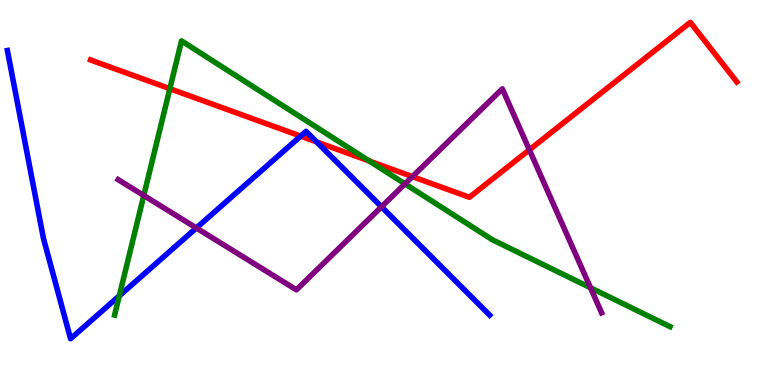[{'lines': ['blue', 'red'], 'intersections': [{'x': 3.88, 'y': 6.46}, {'x': 4.09, 'y': 6.31}]}, {'lines': ['green', 'red'], 'intersections': [{'x': 2.19, 'y': 7.7}, {'x': 4.76, 'y': 5.82}]}, {'lines': ['purple', 'red'], 'intersections': [{'x': 5.32, 'y': 5.41}, {'x': 6.83, 'y': 6.11}]}, {'lines': ['blue', 'green'], 'intersections': [{'x': 1.54, 'y': 2.32}]}, {'lines': ['blue', 'purple'], 'intersections': [{'x': 2.53, 'y': 4.08}, {'x': 4.92, 'y': 4.63}]}, {'lines': ['green', 'purple'], 'intersections': [{'x': 1.86, 'y': 4.92}, {'x': 5.23, 'y': 5.22}, {'x': 7.62, 'y': 2.53}]}]